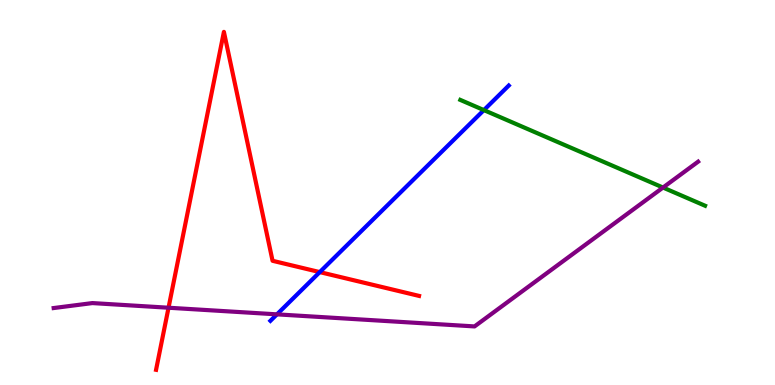[{'lines': ['blue', 'red'], 'intersections': [{'x': 4.13, 'y': 2.93}]}, {'lines': ['green', 'red'], 'intersections': []}, {'lines': ['purple', 'red'], 'intersections': [{'x': 2.17, 'y': 2.01}]}, {'lines': ['blue', 'green'], 'intersections': [{'x': 6.24, 'y': 7.14}]}, {'lines': ['blue', 'purple'], 'intersections': [{'x': 3.57, 'y': 1.83}]}, {'lines': ['green', 'purple'], 'intersections': [{'x': 8.55, 'y': 5.13}]}]